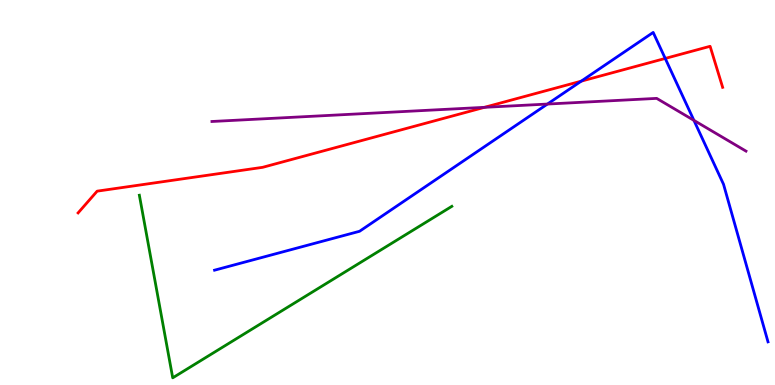[{'lines': ['blue', 'red'], 'intersections': [{'x': 7.5, 'y': 7.89}, {'x': 8.58, 'y': 8.48}]}, {'lines': ['green', 'red'], 'intersections': []}, {'lines': ['purple', 'red'], 'intersections': [{'x': 6.25, 'y': 7.21}]}, {'lines': ['blue', 'green'], 'intersections': []}, {'lines': ['blue', 'purple'], 'intersections': [{'x': 7.06, 'y': 7.3}, {'x': 8.95, 'y': 6.87}]}, {'lines': ['green', 'purple'], 'intersections': []}]